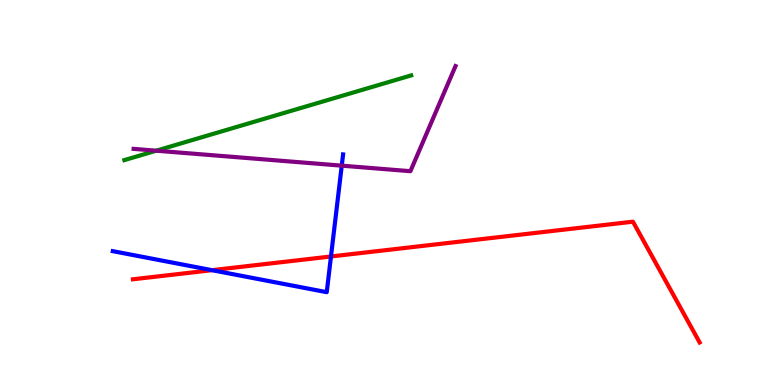[{'lines': ['blue', 'red'], 'intersections': [{'x': 2.74, 'y': 2.98}, {'x': 4.27, 'y': 3.34}]}, {'lines': ['green', 'red'], 'intersections': []}, {'lines': ['purple', 'red'], 'intersections': []}, {'lines': ['blue', 'green'], 'intersections': []}, {'lines': ['blue', 'purple'], 'intersections': [{'x': 4.41, 'y': 5.7}]}, {'lines': ['green', 'purple'], 'intersections': [{'x': 2.02, 'y': 6.09}]}]